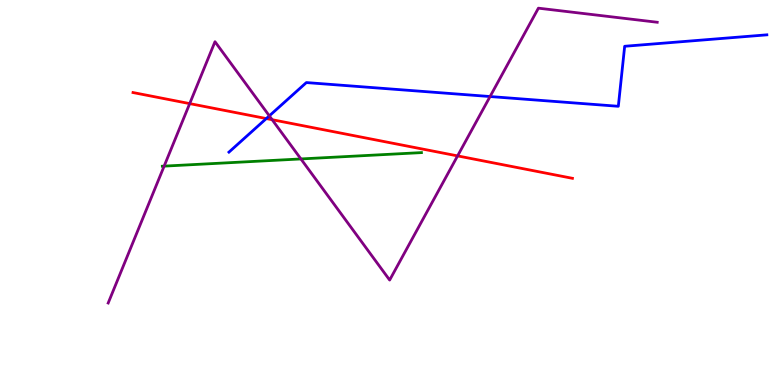[{'lines': ['blue', 'red'], 'intersections': [{'x': 3.44, 'y': 6.92}]}, {'lines': ['green', 'red'], 'intersections': []}, {'lines': ['purple', 'red'], 'intersections': [{'x': 2.45, 'y': 7.31}, {'x': 3.51, 'y': 6.89}, {'x': 5.9, 'y': 5.95}]}, {'lines': ['blue', 'green'], 'intersections': []}, {'lines': ['blue', 'purple'], 'intersections': [{'x': 3.48, 'y': 6.99}, {'x': 6.32, 'y': 7.49}]}, {'lines': ['green', 'purple'], 'intersections': [{'x': 2.12, 'y': 5.69}, {'x': 3.88, 'y': 5.87}]}]